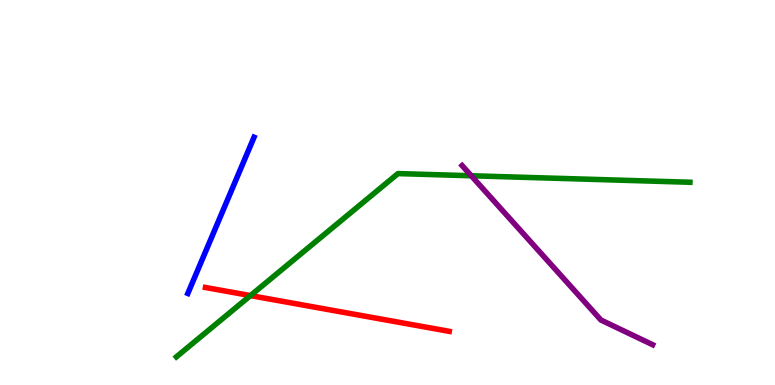[{'lines': ['blue', 'red'], 'intersections': []}, {'lines': ['green', 'red'], 'intersections': [{'x': 3.23, 'y': 2.32}]}, {'lines': ['purple', 'red'], 'intersections': []}, {'lines': ['blue', 'green'], 'intersections': []}, {'lines': ['blue', 'purple'], 'intersections': []}, {'lines': ['green', 'purple'], 'intersections': [{'x': 6.08, 'y': 5.43}]}]